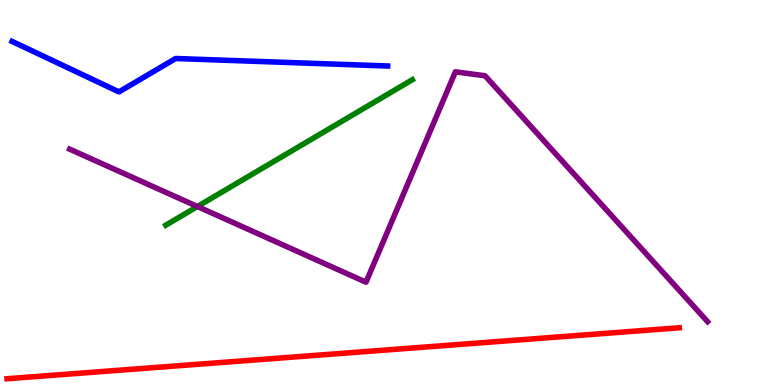[{'lines': ['blue', 'red'], 'intersections': []}, {'lines': ['green', 'red'], 'intersections': []}, {'lines': ['purple', 'red'], 'intersections': []}, {'lines': ['blue', 'green'], 'intersections': []}, {'lines': ['blue', 'purple'], 'intersections': []}, {'lines': ['green', 'purple'], 'intersections': [{'x': 2.55, 'y': 4.64}]}]